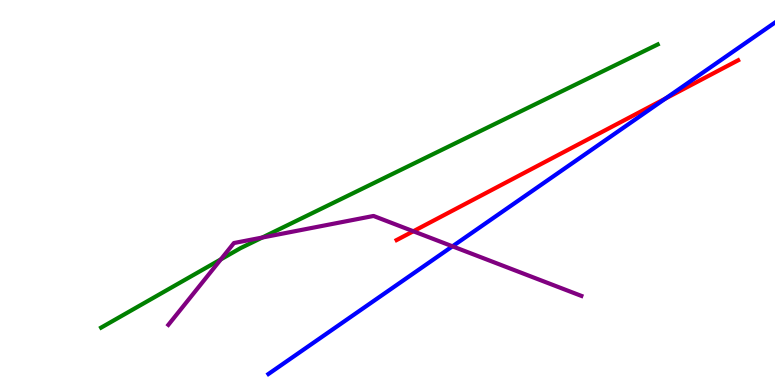[{'lines': ['blue', 'red'], 'intersections': [{'x': 8.59, 'y': 7.44}]}, {'lines': ['green', 'red'], 'intersections': []}, {'lines': ['purple', 'red'], 'intersections': [{'x': 5.33, 'y': 3.99}]}, {'lines': ['blue', 'green'], 'intersections': []}, {'lines': ['blue', 'purple'], 'intersections': [{'x': 5.84, 'y': 3.6}]}, {'lines': ['green', 'purple'], 'intersections': [{'x': 2.85, 'y': 3.26}, {'x': 3.38, 'y': 3.83}]}]